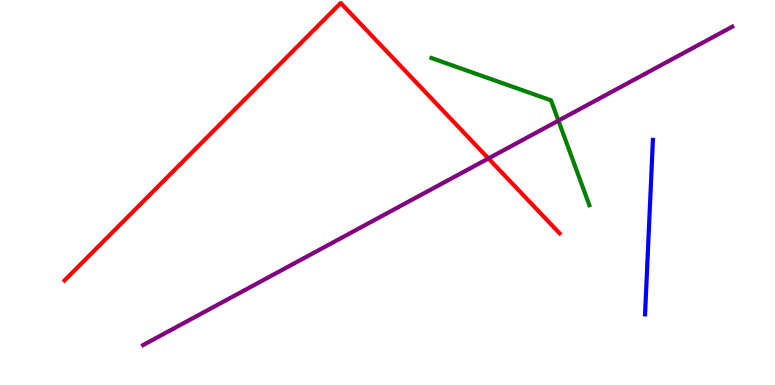[{'lines': ['blue', 'red'], 'intersections': []}, {'lines': ['green', 'red'], 'intersections': []}, {'lines': ['purple', 'red'], 'intersections': [{'x': 6.3, 'y': 5.88}]}, {'lines': ['blue', 'green'], 'intersections': []}, {'lines': ['blue', 'purple'], 'intersections': []}, {'lines': ['green', 'purple'], 'intersections': [{'x': 7.21, 'y': 6.87}]}]